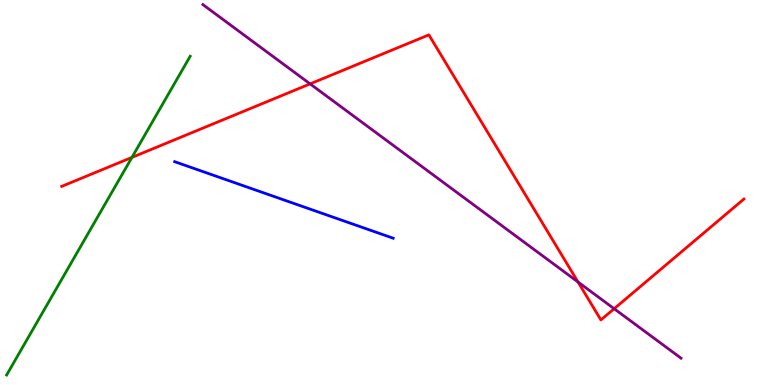[{'lines': ['blue', 'red'], 'intersections': []}, {'lines': ['green', 'red'], 'intersections': [{'x': 1.7, 'y': 5.91}]}, {'lines': ['purple', 'red'], 'intersections': [{'x': 4.0, 'y': 7.82}, {'x': 7.46, 'y': 2.68}, {'x': 7.92, 'y': 1.98}]}, {'lines': ['blue', 'green'], 'intersections': []}, {'lines': ['blue', 'purple'], 'intersections': []}, {'lines': ['green', 'purple'], 'intersections': []}]